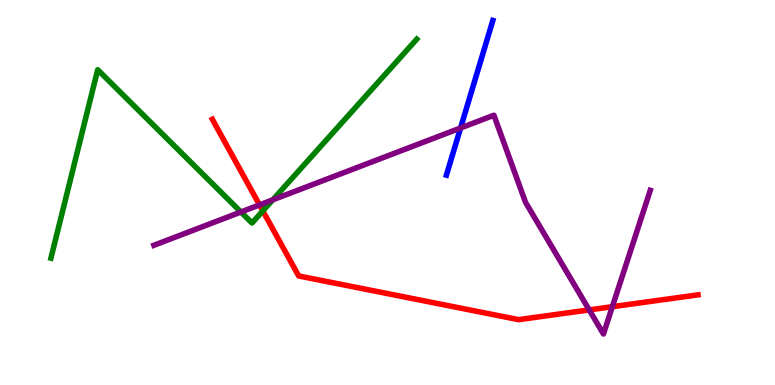[{'lines': ['blue', 'red'], 'intersections': []}, {'lines': ['green', 'red'], 'intersections': [{'x': 3.39, 'y': 4.52}]}, {'lines': ['purple', 'red'], 'intersections': [{'x': 3.35, 'y': 4.68}, {'x': 7.6, 'y': 1.95}, {'x': 7.9, 'y': 2.03}]}, {'lines': ['blue', 'green'], 'intersections': []}, {'lines': ['blue', 'purple'], 'intersections': [{'x': 5.94, 'y': 6.68}]}, {'lines': ['green', 'purple'], 'intersections': [{'x': 3.11, 'y': 4.49}, {'x': 3.52, 'y': 4.81}]}]